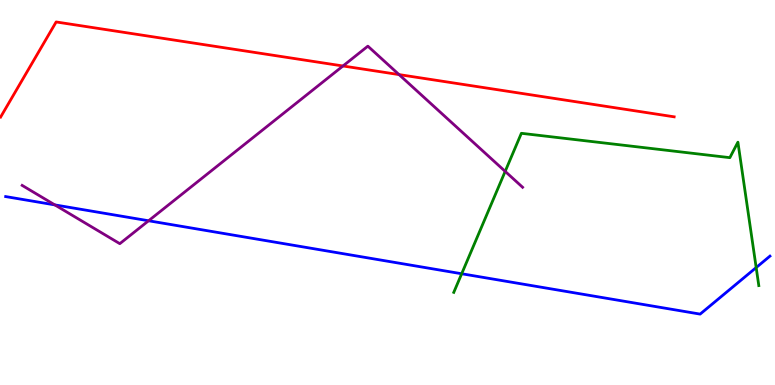[{'lines': ['blue', 'red'], 'intersections': []}, {'lines': ['green', 'red'], 'intersections': []}, {'lines': ['purple', 'red'], 'intersections': [{'x': 4.43, 'y': 8.29}, {'x': 5.15, 'y': 8.06}]}, {'lines': ['blue', 'green'], 'intersections': [{'x': 5.96, 'y': 2.89}, {'x': 9.76, 'y': 3.05}]}, {'lines': ['blue', 'purple'], 'intersections': [{'x': 0.707, 'y': 4.68}, {'x': 1.92, 'y': 4.27}]}, {'lines': ['green', 'purple'], 'intersections': [{'x': 6.52, 'y': 5.55}]}]